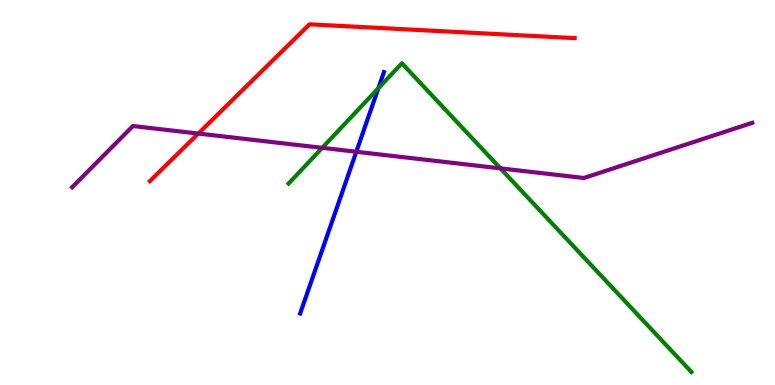[{'lines': ['blue', 'red'], 'intersections': []}, {'lines': ['green', 'red'], 'intersections': []}, {'lines': ['purple', 'red'], 'intersections': [{'x': 2.56, 'y': 6.53}]}, {'lines': ['blue', 'green'], 'intersections': [{'x': 4.88, 'y': 7.71}]}, {'lines': ['blue', 'purple'], 'intersections': [{'x': 4.6, 'y': 6.06}]}, {'lines': ['green', 'purple'], 'intersections': [{'x': 4.16, 'y': 6.16}, {'x': 6.46, 'y': 5.63}]}]